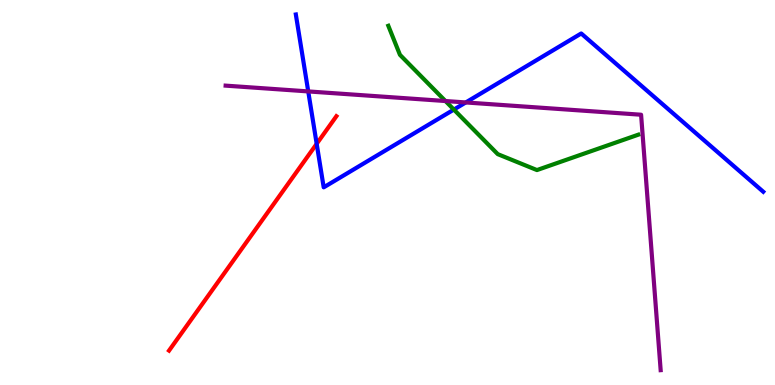[{'lines': ['blue', 'red'], 'intersections': [{'x': 4.09, 'y': 6.26}]}, {'lines': ['green', 'red'], 'intersections': []}, {'lines': ['purple', 'red'], 'intersections': []}, {'lines': ['blue', 'green'], 'intersections': [{'x': 5.86, 'y': 7.15}]}, {'lines': ['blue', 'purple'], 'intersections': [{'x': 3.98, 'y': 7.63}, {'x': 6.01, 'y': 7.34}]}, {'lines': ['green', 'purple'], 'intersections': [{'x': 5.75, 'y': 7.38}]}]